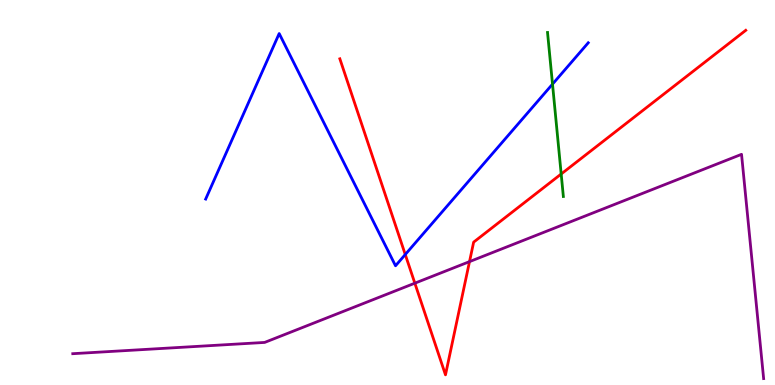[{'lines': ['blue', 'red'], 'intersections': [{'x': 5.23, 'y': 3.39}]}, {'lines': ['green', 'red'], 'intersections': [{'x': 7.24, 'y': 5.48}]}, {'lines': ['purple', 'red'], 'intersections': [{'x': 5.35, 'y': 2.64}, {'x': 6.06, 'y': 3.2}]}, {'lines': ['blue', 'green'], 'intersections': [{'x': 7.13, 'y': 7.81}]}, {'lines': ['blue', 'purple'], 'intersections': []}, {'lines': ['green', 'purple'], 'intersections': []}]